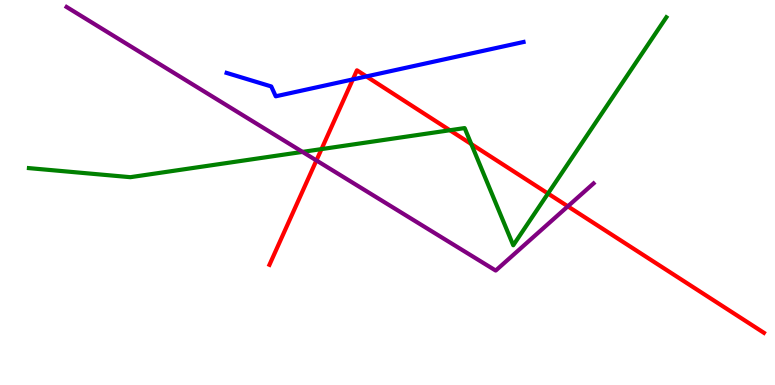[{'lines': ['blue', 'red'], 'intersections': [{'x': 4.55, 'y': 7.94}, {'x': 4.73, 'y': 8.01}]}, {'lines': ['green', 'red'], 'intersections': [{'x': 4.15, 'y': 6.13}, {'x': 5.8, 'y': 6.62}, {'x': 6.08, 'y': 6.26}, {'x': 7.07, 'y': 4.97}]}, {'lines': ['purple', 'red'], 'intersections': [{'x': 4.08, 'y': 5.83}, {'x': 7.33, 'y': 4.64}]}, {'lines': ['blue', 'green'], 'intersections': []}, {'lines': ['blue', 'purple'], 'intersections': []}, {'lines': ['green', 'purple'], 'intersections': [{'x': 3.9, 'y': 6.05}]}]